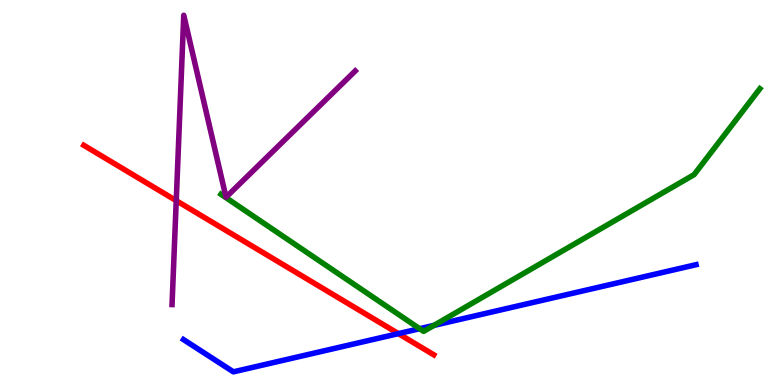[{'lines': ['blue', 'red'], 'intersections': [{'x': 5.14, 'y': 1.33}]}, {'lines': ['green', 'red'], 'intersections': []}, {'lines': ['purple', 'red'], 'intersections': [{'x': 2.27, 'y': 4.79}]}, {'lines': ['blue', 'green'], 'intersections': [{'x': 5.41, 'y': 1.46}, {'x': 5.6, 'y': 1.55}]}, {'lines': ['blue', 'purple'], 'intersections': []}, {'lines': ['green', 'purple'], 'intersections': []}]